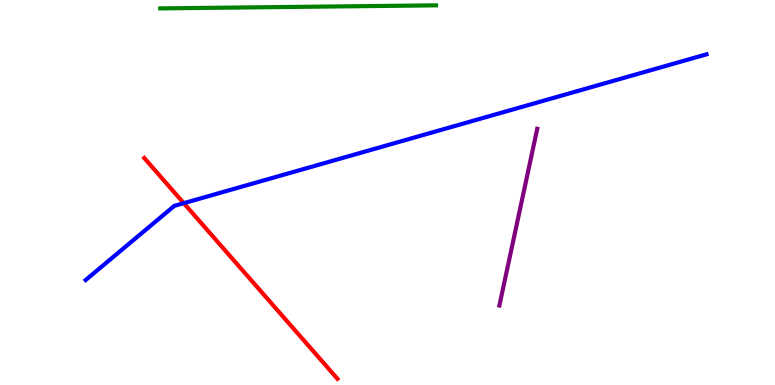[{'lines': ['blue', 'red'], 'intersections': [{'x': 2.37, 'y': 4.72}]}, {'lines': ['green', 'red'], 'intersections': []}, {'lines': ['purple', 'red'], 'intersections': []}, {'lines': ['blue', 'green'], 'intersections': []}, {'lines': ['blue', 'purple'], 'intersections': []}, {'lines': ['green', 'purple'], 'intersections': []}]